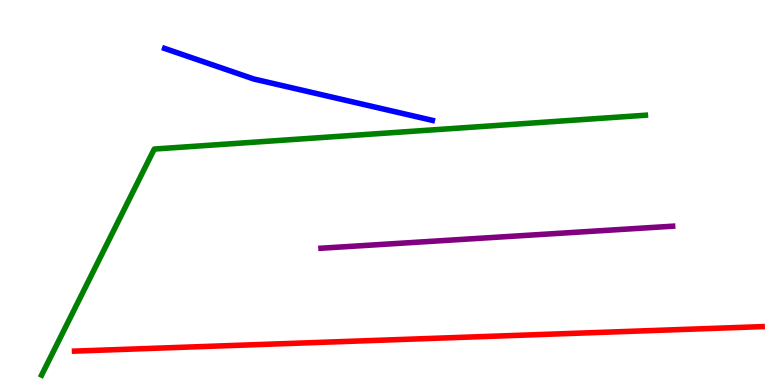[{'lines': ['blue', 'red'], 'intersections': []}, {'lines': ['green', 'red'], 'intersections': []}, {'lines': ['purple', 'red'], 'intersections': []}, {'lines': ['blue', 'green'], 'intersections': []}, {'lines': ['blue', 'purple'], 'intersections': []}, {'lines': ['green', 'purple'], 'intersections': []}]